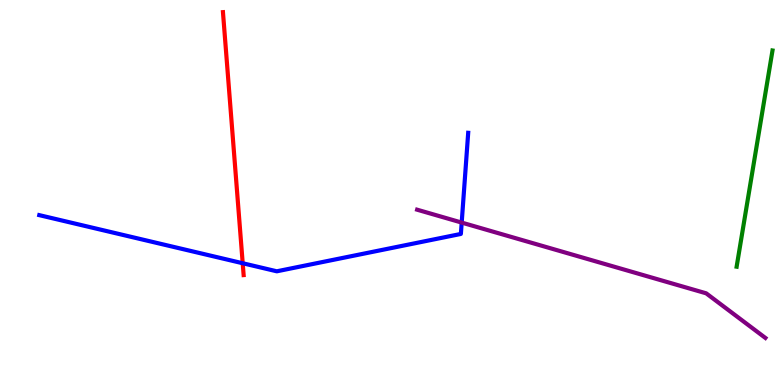[{'lines': ['blue', 'red'], 'intersections': [{'x': 3.13, 'y': 3.16}]}, {'lines': ['green', 'red'], 'intersections': []}, {'lines': ['purple', 'red'], 'intersections': []}, {'lines': ['blue', 'green'], 'intersections': []}, {'lines': ['blue', 'purple'], 'intersections': [{'x': 5.96, 'y': 4.22}]}, {'lines': ['green', 'purple'], 'intersections': []}]